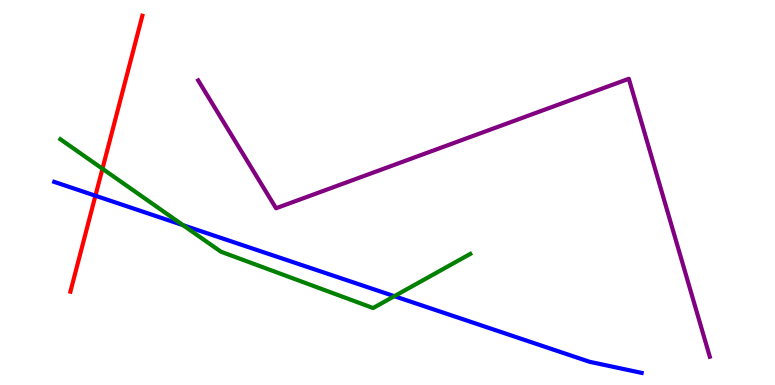[{'lines': ['blue', 'red'], 'intersections': [{'x': 1.23, 'y': 4.92}]}, {'lines': ['green', 'red'], 'intersections': [{'x': 1.32, 'y': 5.62}]}, {'lines': ['purple', 'red'], 'intersections': []}, {'lines': ['blue', 'green'], 'intersections': [{'x': 2.36, 'y': 4.15}, {'x': 5.09, 'y': 2.31}]}, {'lines': ['blue', 'purple'], 'intersections': []}, {'lines': ['green', 'purple'], 'intersections': []}]